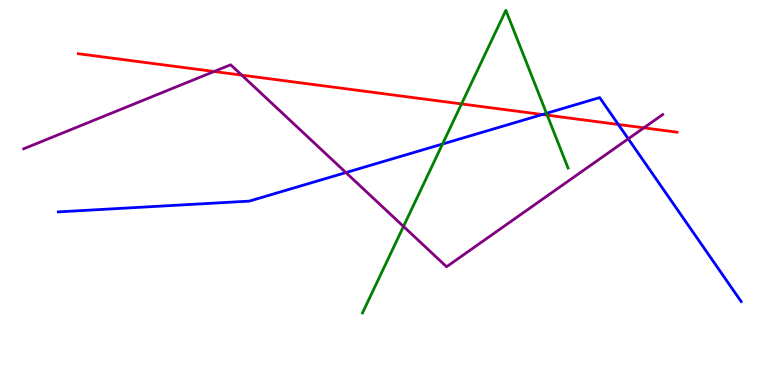[{'lines': ['blue', 'red'], 'intersections': [{'x': 7.0, 'y': 7.03}, {'x': 7.98, 'y': 6.77}]}, {'lines': ['green', 'red'], 'intersections': [{'x': 5.96, 'y': 7.3}, {'x': 7.06, 'y': 7.01}]}, {'lines': ['purple', 'red'], 'intersections': [{'x': 2.76, 'y': 8.14}, {'x': 3.12, 'y': 8.05}, {'x': 8.31, 'y': 6.68}]}, {'lines': ['blue', 'green'], 'intersections': [{'x': 5.71, 'y': 6.26}, {'x': 7.05, 'y': 7.06}]}, {'lines': ['blue', 'purple'], 'intersections': [{'x': 4.46, 'y': 5.52}, {'x': 8.11, 'y': 6.39}]}, {'lines': ['green', 'purple'], 'intersections': [{'x': 5.21, 'y': 4.12}]}]